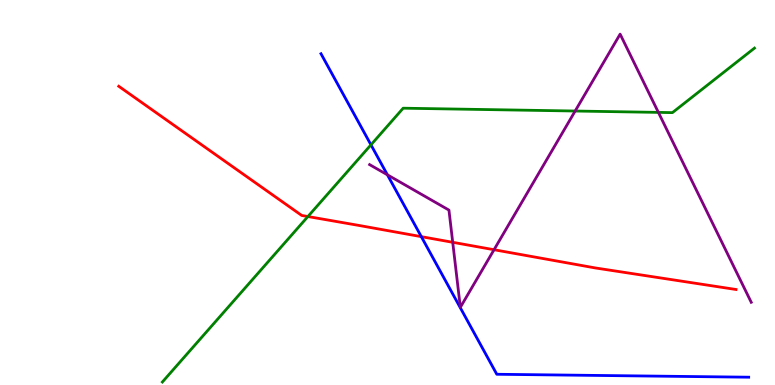[{'lines': ['blue', 'red'], 'intersections': [{'x': 5.44, 'y': 3.85}]}, {'lines': ['green', 'red'], 'intersections': [{'x': 3.97, 'y': 4.38}]}, {'lines': ['purple', 'red'], 'intersections': [{'x': 5.84, 'y': 3.71}, {'x': 6.37, 'y': 3.51}]}, {'lines': ['blue', 'green'], 'intersections': [{'x': 4.79, 'y': 6.24}]}, {'lines': ['blue', 'purple'], 'intersections': [{'x': 5.0, 'y': 5.46}]}, {'lines': ['green', 'purple'], 'intersections': [{'x': 7.42, 'y': 7.12}, {'x': 8.5, 'y': 7.08}]}]